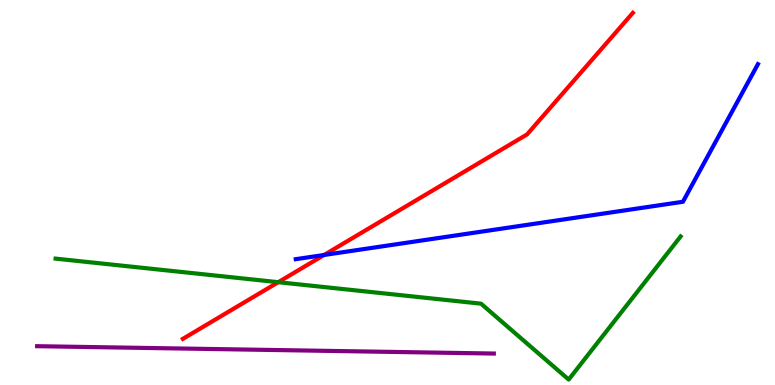[{'lines': ['blue', 'red'], 'intersections': [{'x': 4.18, 'y': 3.38}]}, {'lines': ['green', 'red'], 'intersections': [{'x': 3.59, 'y': 2.67}]}, {'lines': ['purple', 'red'], 'intersections': []}, {'lines': ['blue', 'green'], 'intersections': []}, {'lines': ['blue', 'purple'], 'intersections': []}, {'lines': ['green', 'purple'], 'intersections': []}]